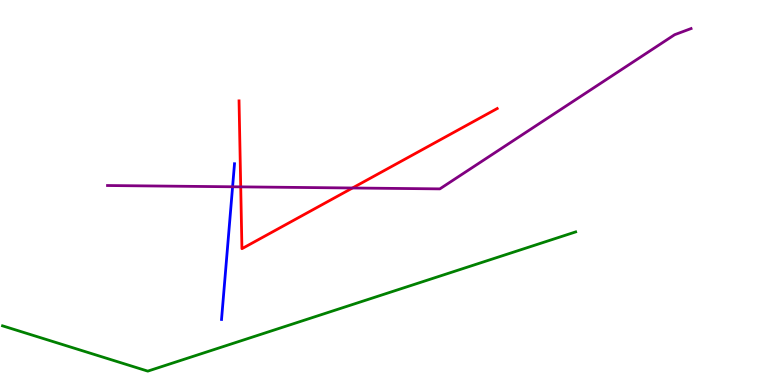[{'lines': ['blue', 'red'], 'intersections': []}, {'lines': ['green', 'red'], 'intersections': []}, {'lines': ['purple', 'red'], 'intersections': [{'x': 3.11, 'y': 5.15}, {'x': 4.55, 'y': 5.12}]}, {'lines': ['blue', 'green'], 'intersections': []}, {'lines': ['blue', 'purple'], 'intersections': [{'x': 3.0, 'y': 5.15}]}, {'lines': ['green', 'purple'], 'intersections': []}]